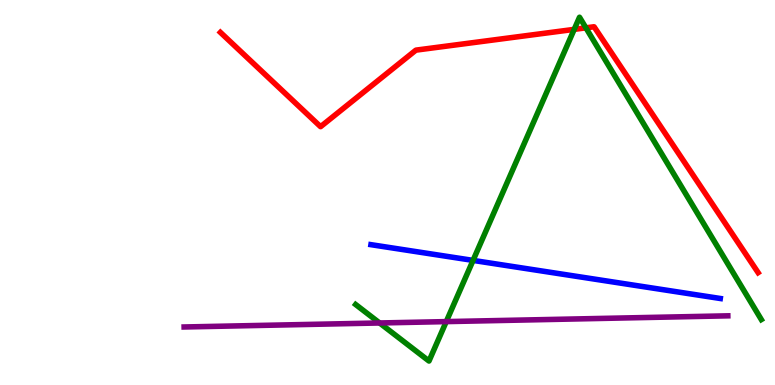[{'lines': ['blue', 'red'], 'intersections': []}, {'lines': ['green', 'red'], 'intersections': [{'x': 7.41, 'y': 9.24}, {'x': 7.56, 'y': 9.28}]}, {'lines': ['purple', 'red'], 'intersections': []}, {'lines': ['blue', 'green'], 'intersections': [{'x': 6.1, 'y': 3.24}]}, {'lines': ['blue', 'purple'], 'intersections': []}, {'lines': ['green', 'purple'], 'intersections': [{'x': 4.9, 'y': 1.61}, {'x': 5.76, 'y': 1.65}]}]